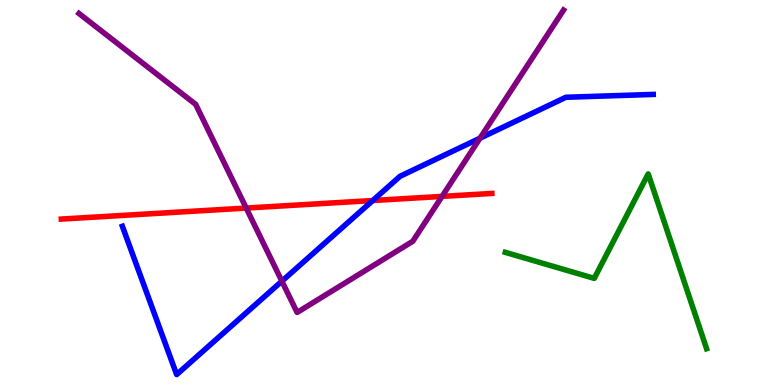[{'lines': ['blue', 'red'], 'intersections': [{'x': 4.81, 'y': 4.79}]}, {'lines': ['green', 'red'], 'intersections': []}, {'lines': ['purple', 'red'], 'intersections': [{'x': 3.18, 'y': 4.6}, {'x': 5.7, 'y': 4.9}]}, {'lines': ['blue', 'green'], 'intersections': []}, {'lines': ['blue', 'purple'], 'intersections': [{'x': 3.64, 'y': 2.7}, {'x': 6.19, 'y': 6.41}]}, {'lines': ['green', 'purple'], 'intersections': []}]